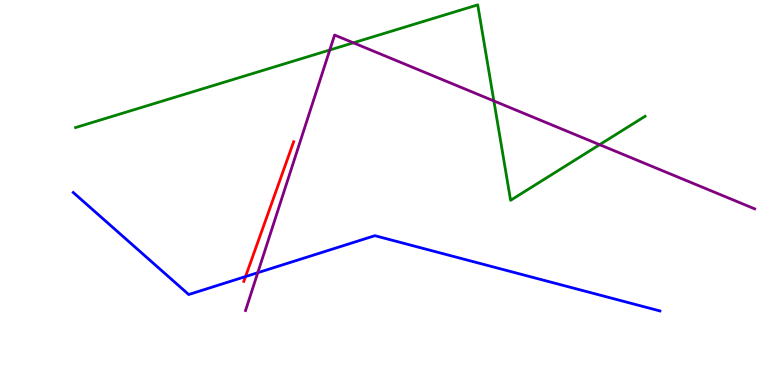[{'lines': ['blue', 'red'], 'intersections': [{'x': 3.17, 'y': 2.82}]}, {'lines': ['green', 'red'], 'intersections': []}, {'lines': ['purple', 'red'], 'intersections': []}, {'lines': ['blue', 'green'], 'intersections': []}, {'lines': ['blue', 'purple'], 'intersections': [{'x': 3.33, 'y': 2.92}]}, {'lines': ['green', 'purple'], 'intersections': [{'x': 4.26, 'y': 8.7}, {'x': 4.56, 'y': 8.89}, {'x': 6.37, 'y': 7.38}, {'x': 7.74, 'y': 6.24}]}]